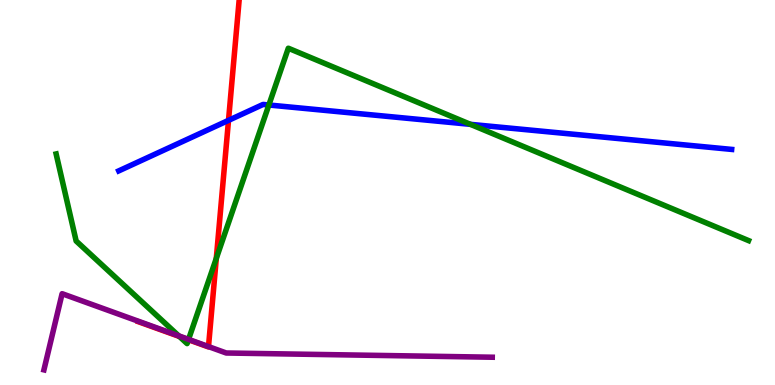[{'lines': ['blue', 'red'], 'intersections': [{'x': 2.95, 'y': 6.87}]}, {'lines': ['green', 'red'], 'intersections': [{'x': 2.31, 'y': 1.26}, {'x': 2.43, 'y': 1.18}, {'x': 2.79, 'y': 3.29}]}, {'lines': ['purple', 'red'], 'intersections': [{'x': 2.69, 'y': 0.998}]}, {'lines': ['blue', 'green'], 'intersections': [{'x': 3.47, 'y': 7.27}, {'x': 6.07, 'y': 6.77}]}, {'lines': ['blue', 'purple'], 'intersections': []}, {'lines': ['green', 'purple'], 'intersections': [{'x': 2.31, 'y': 1.28}, {'x': 2.43, 'y': 1.18}]}]